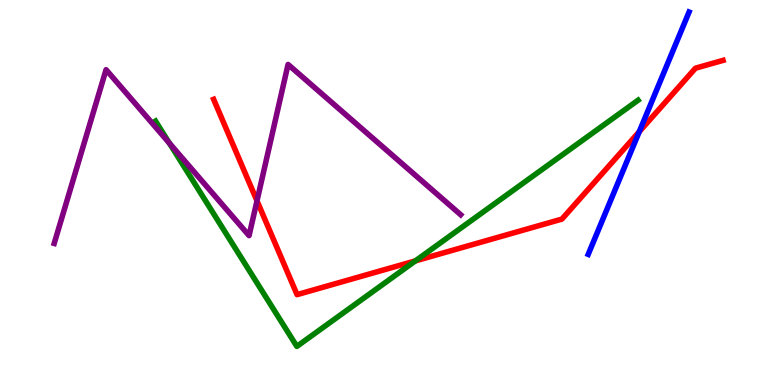[{'lines': ['blue', 'red'], 'intersections': [{'x': 8.25, 'y': 6.58}]}, {'lines': ['green', 'red'], 'intersections': [{'x': 5.36, 'y': 3.22}]}, {'lines': ['purple', 'red'], 'intersections': [{'x': 3.32, 'y': 4.78}]}, {'lines': ['blue', 'green'], 'intersections': []}, {'lines': ['blue', 'purple'], 'intersections': []}, {'lines': ['green', 'purple'], 'intersections': [{'x': 2.18, 'y': 6.28}]}]